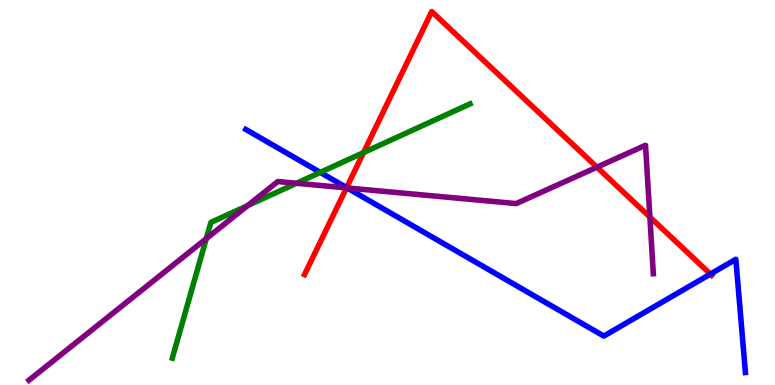[{'lines': ['blue', 'red'], 'intersections': [{'x': 4.47, 'y': 5.13}, {'x': 9.17, 'y': 2.88}]}, {'lines': ['green', 'red'], 'intersections': [{'x': 4.69, 'y': 6.04}]}, {'lines': ['purple', 'red'], 'intersections': [{'x': 4.47, 'y': 5.12}, {'x': 7.7, 'y': 5.66}, {'x': 8.39, 'y': 4.36}]}, {'lines': ['blue', 'green'], 'intersections': [{'x': 4.13, 'y': 5.52}]}, {'lines': ['blue', 'purple'], 'intersections': [{'x': 4.48, 'y': 5.12}]}, {'lines': ['green', 'purple'], 'intersections': [{'x': 2.66, 'y': 3.8}, {'x': 3.2, 'y': 4.66}, {'x': 3.83, 'y': 5.24}]}]